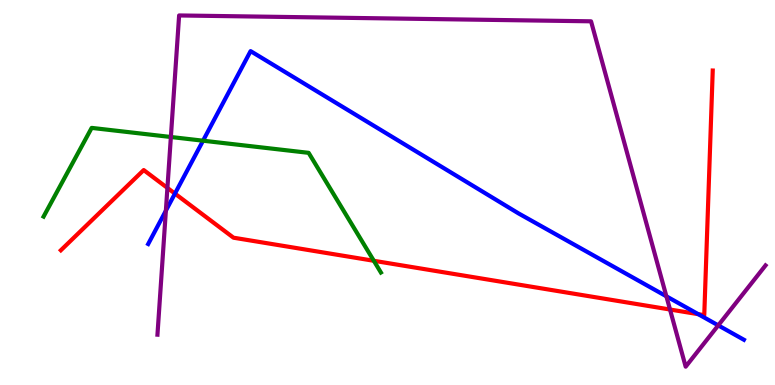[{'lines': ['blue', 'red'], 'intersections': [{'x': 2.26, 'y': 4.97}, {'x': 9.01, 'y': 1.84}]}, {'lines': ['green', 'red'], 'intersections': [{'x': 4.82, 'y': 3.23}]}, {'lines': ['purple', 'red'], 'intersections': [{'x': 2.16, 'y': 5.12}, {'x': 8.65, 'y': 1.96}]}, {'lines': ['blue', 'green'], 'intersections': [{'x': 2.62, 'y': 6.35}]}, {'lines': ['blue', 'purple'], 'intersections': [{'x': 2.14, 'y': 4.53}, {'x': 8.6, 'y': 2.3}, {'x': 9.27, 'y': 1.55}]}, {'lines': ['green', 'purple'], 'intersections': [{'x': 2.2, 'y': 6.44}]}]